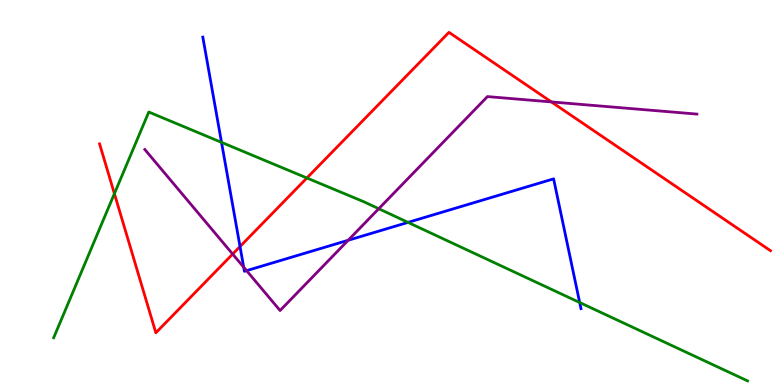[{'lines': ['blue', 'red'], 'intersections': [{'x': 3.1, 'y': 3.6}]}, {'lines': ['green', 'red'], 'intersections': [{'x': 1.48, 'y': 4.97}, {'x': 3.96, 'y': 5.38}]}, {'lines': ['purple', 'red'], 'intersections': [{'x': 3.0, 'y': 3.4}, {'x': 7.12, 'y': 7.35}]}, {'lines': ['blue', 'green'], 'intersections': [{'x': 2.86, 'y': 6.3}, {'x': 5.26, 'y': 4.22}, {'x': 7.48, 'y': 2.14}]}, {'lines': ['blue', 'purple'], 'intersections': [{'x': 3.14, 'y': 3.06}, {'x': 3.18, 'y': 2.97}, {'x': 4.49, 'y': 3.76}]}, {'lines': ['green', 'purple'], 'intersections': [{'x': 4.89, 'y': 4.58}]}]